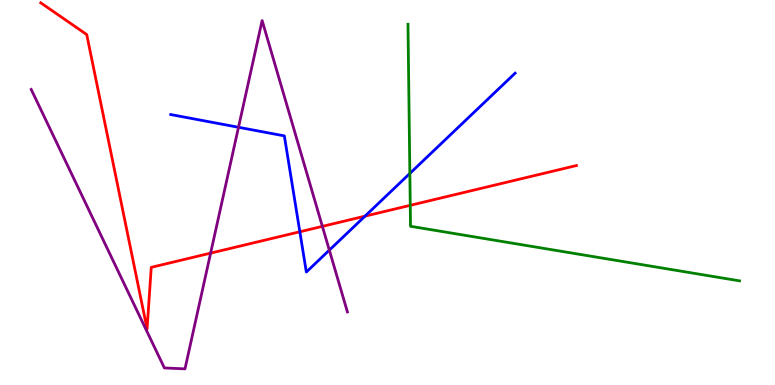[{'lines': ['blue', 'red'], 'intersections': [{'x': 3.87, 'y': 3.98}, {'x': 4.71, 'y': 4.39}]}, {'lines': ['green', 'red'], 'intersections': [{'x': 5.29, 'y': 4.67}]}, {'lines': ['purple', 'red'], 'intersections': [{'x': 2.72, 'y': 3.43}, {'x': 4.16, 'y': 4.12}]}, {'lines': ['blue', 'green'], 'intersections': [{'x': 5.29, 'y': 5.49}]}, {'lines': ['blue', 'purple'], 'intersections': [{'x': 3.08, 'y': 6.69}, {'x': 4.25, 'y': 3.5}]}, {'lines': ['green', 'purple'], 'intersections': []}]